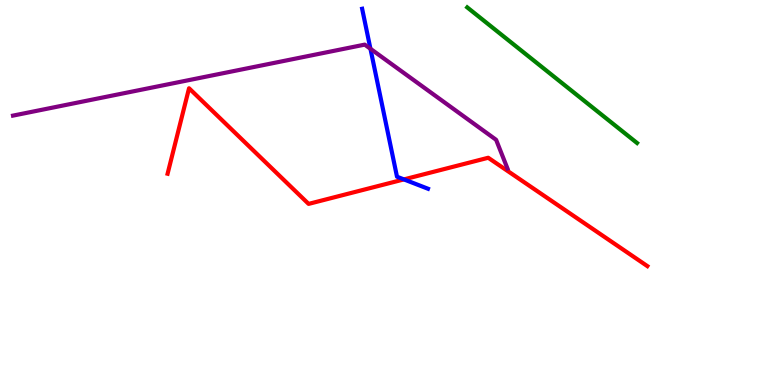[{'lines': ['blue', 'red'], 'intersections': [{'x': 5.21, 'y': 5.34}]}, {'lines': ['green', 'red'], 'intersections': []}, {'lines': ['purple', 'red'], 'intersections': []}, {'lines': ['blue', 'green'], 'intersections': []}, {'lines': ['blue', 'purple'], 'intersections': [{'x': 4.78, 'y': 8.73}]}, {'lines': ['green', 'purple'], 'intersections': []}]